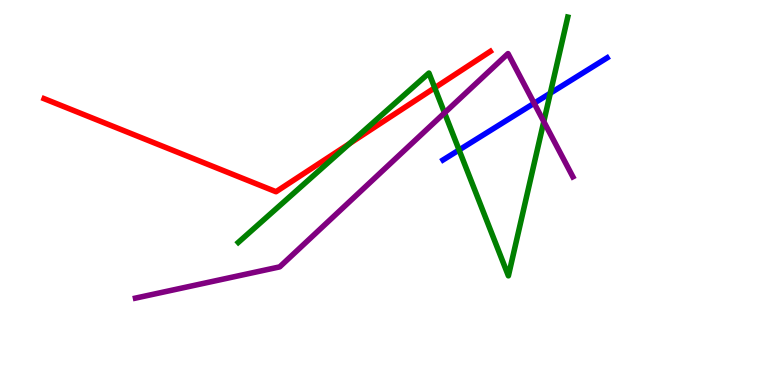[{'lines': ['blue', 'red'], 'intersections': []}, {'lines': ['green', 'red'], 'intersections': [{'x': 4.51, 'y': 6.27}, {'x': 5.61, 'y': 7.72}]}, {'lines': ['purple', 'red'], 'intersections': []}, {'lines': ['blue', 'green'], 'intersections': [{'x': 5.92, 'y': 6.1}, {'x': 7.1, 'y': 7.58}]}, {'lines': ['blue', 'purple'], 'intersections': [{'x': 6.89, 'y': 7.32}]}, {'lines': ['green', 'purple'], 'intersections': [{'x': 5.74, 'y': 7.07}, {'x': 7.02, 'y': 6.84}]}]